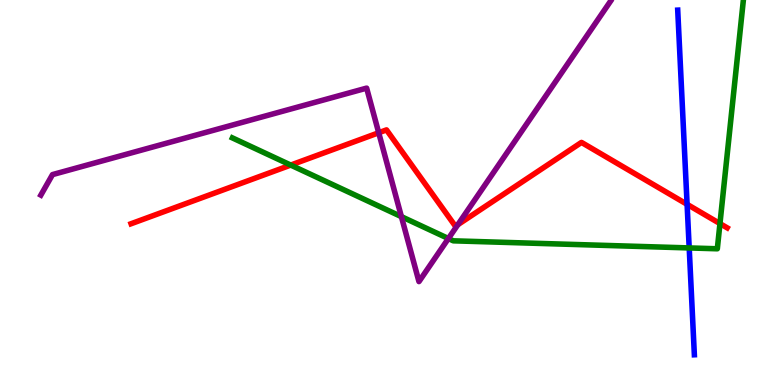[{'lines': ['blue', 'red'], 'intersections': [{'x': 8.87, 'y': 4.69}]}, {'lines': ['green', 'red'], 'intersections': [{'x': 3.75, 'y': 5.71}, {'x': 9.29, 'y': 4.19}]}, {'lines': ['purple', 'red'], 'intersections': [{'x': 4.89, 'y': 6.55}, {'x': 5.91, 'y': 4.16}]}, {'lines': ['blue', 'green'], 'intersections': [{'x': 8.89, 'y': 3.56}]}, {'lines': ['blue', 'purple'], 'intersections': []}, {'lines': ['green', 'purple'], 'intersections': [{'x': 5.18, 'y': 4.37}, {'x': 5.79, 'y': 3.8}]}]